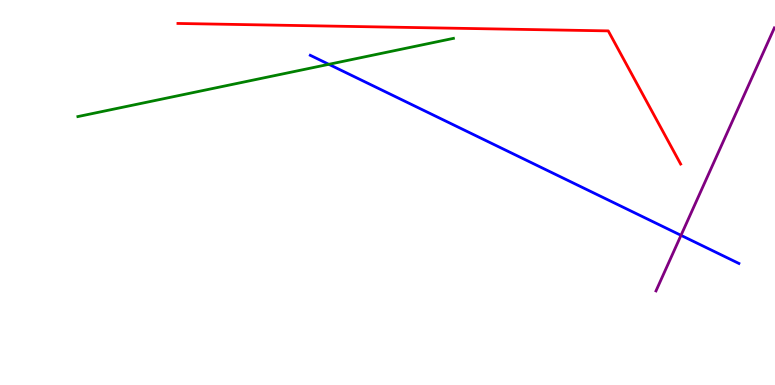[{'lines': ['blue', 'red'], 'intersections': []}, {'lines': ['green', 'red'], 'intersections': []}, {'lines': ['purple', 'red'], 'intersections': []}, {'lines': ['blue', 'green'], 'intersections': [{'x': 4.24, 'y': 8.33}]}, {'lines': ['blue', 'purple'], 'intersections': [{'x': 8.79, 'y': 3.89}]}, {'lines': ['green', 'purple'], 'intersections': []}]